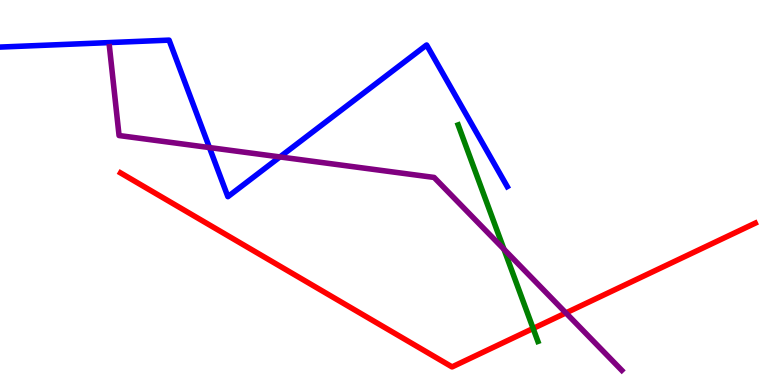[{'lines': ['blue', 'red'], 'intersections': []}, {'lines': ['green', 'red'], 'intersections': [{'x': 6.88, 'y': 1.47}]}, {'lines': ['purple', 'red'], 'intersections': [{'x': 7.3, 'y': 1.87}]}, {'lines': ['blue', 'green'], 'intersections': []}, {'lines': ['blue', 'purple'], 'intersections': [{'x': 2.7, 'y': 6.17}, {'x': 3.61, 'y': 5.92}]}, {'lines': ['green', 'purple'], 'intersections': [{'x': 6.5, 'y': 3.53}]}]